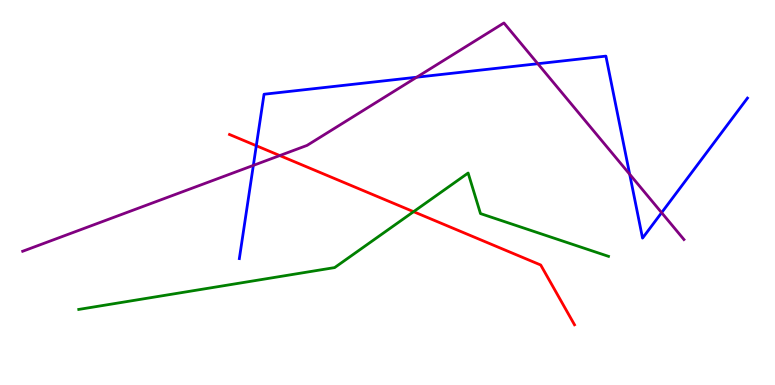[{'lines': ['blue', 'red'], 'intersections': [{'x': 3.31, 'y': 6.21}]}, {'lines': ['green', 'red'], 'intersections': [{'x': 5.34, 'y': 4.5}]}, {'lines': ['purple', 'red'], 'intersections': [{'x': 3.61, 'y': 5.96}]}, {'lines': ['blue', 'green'], 'intersections': []}, {'lines': ['blue', 'purple'], 'intersections': [{'x': 3.27, 'y': 5.7}, {'x': 5.38, 'y': 7.99}, {'x': 6.94, 'y': 8.35}, {'x': 8.13, 'y': 5.47}, {'x': 8.54, 'y': 4.48}]}, {'lines': ['green', 'purple'], 'intersections': []}]